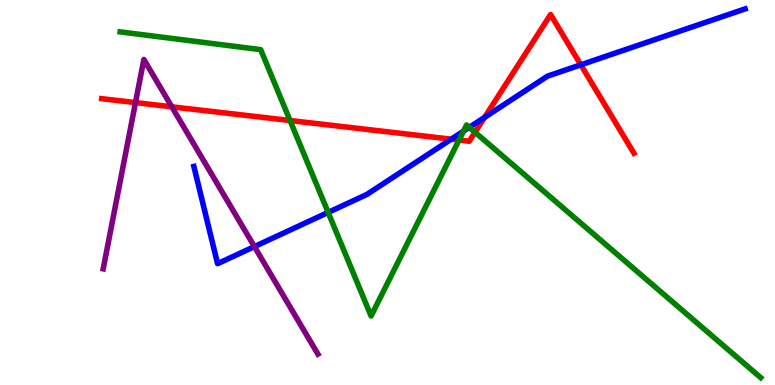[{'lines': ['blue', 'red'], 'intersections': [{'x': 5.82, 'y': 6.38}, {'x': 6.25, 'y': 6.95}, {'x': 7.49, 'y': 8.32}]}, {'lines': ['green', 'red'], 'intersections': [{'x': 3.74, 'y': 6.87}, {'x': 5.92, 'y': 6.36}, {'x': 6.13, 'y': 6.56}]}, {'lines': ['purple', 'red'], 'intersections': [{'x': 1.75, 'y': 7.34}, {'x': 2.22, 'y': 7.23}]}, {'lines': ['blue', 'green'], 'intersections': [{'x': 4.23, 'y': 4.48}, {'x': 5.98, 'y': 6.59}, {'x': 6.06, 'y': 6.69}]}, {'lines': ['blue', 'purple'], 'intersections': [{'x': 3.28, 'y': 3.59}]}, {'lines': ['green', 'purple'], 'intersections': []}]